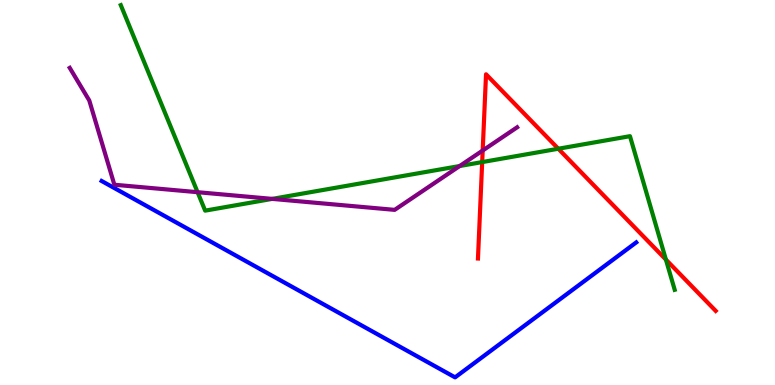[{'lines': ['blue', 'red'], 'intersections': []}, {'lines': ['green', 'red'], 'intersections': [{'x': 6.22, 'y': 5.79}, {'x': 7.2, 'y': 6.14}, {'x': 8.59, 'y': 3.26}]}, {'lines': ['purple', 'red'], 'intersections': [{'x': 6.23, 'y': 6.09}]}, {'lines': ['blue', 'green'], 'intersections': []}, {'lines': ['blue', 'purple'], 'intersections': []}, {'lines': ['green', 'purple'], 'intersections': [{'x': 2.55, 'y': 5.01}, {'x': 3.51, 'y': 4.83}, {'x': 5.93, 'y': 5.69}]}]